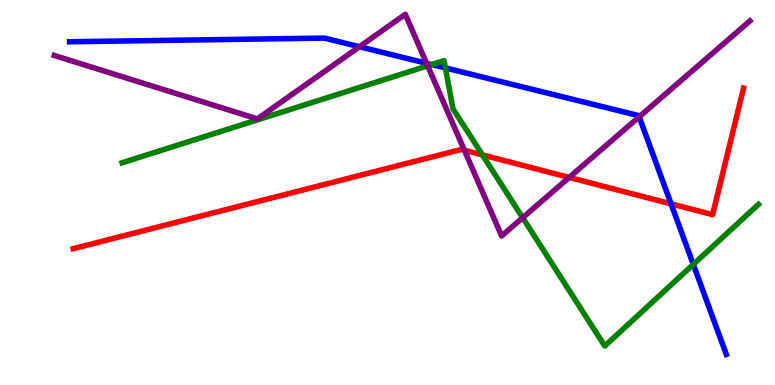[{'lines': ['blue', 'red'], 'intersections': [{'x': 8.66, 'y': 4.71}]}, {'lines': ['green', 'red'], 'intersections': [{'x': 6.23, 'y': 5.98}]}, {'lines': ['purple', 'red'], 'intersections': [{'x': 5.99, 'y': 6.1}, {'x': 7.34, 'y': 5.39}]}, {'lines': ['blue', 'green'], 'intersections': [{'x': 5.57, 'y': 8.32}, {'x': 5.75, 'y': 8.24}, {'x': 8.95, 'y': 3.13}]}, {'lines': ['blue', 'purple'], 'intersections': [{'x': 4.64, 'y': 8.79}, {'x': 5.5, 'y': 8.36}, {'x': 8.25, 'y': 6.97}]}, {'lines': ['green', 'purple'], 'intersections': [{'x': 5.52, 'y': 8.29}, {'x': 6.74, 'y': 4.34}]}]